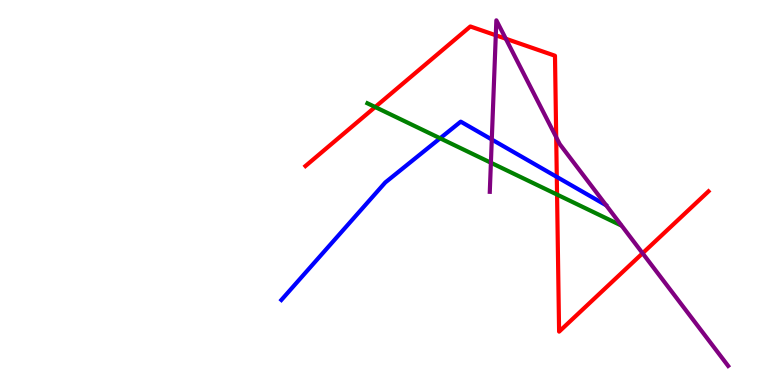[{'lines': ['blue', 'red'], 'intersections': [{'x': 7.18, 'y': 5.41}]}, {'lines': ['green', 'red'], 'intersections': [{'x': 4.84, 'y': 7.22}, {'x': 7.19, 'y': 4.95}]}, {'lines': ['purple', 'red'], 'intersections': [{'x': 6.4, 'y': 9.08}, {'x': 6.53, 'y': 8.99}, {'x': 7.18, 'y': 6.44}, {'x': 8.29, 'y': 3.42}]}, {'lines': ['blue', 'green'], 'intersections': [{'x': 5.68, 'y': 6.41}]}, {'lines': ['blue', 'purple'], 'intersections': [{'x': 6.35, 'y': 6.38}]}, {'lines': ['green', 'purple'], 'intersections': [{'x': 6.33, 'y': 5.77}]}]